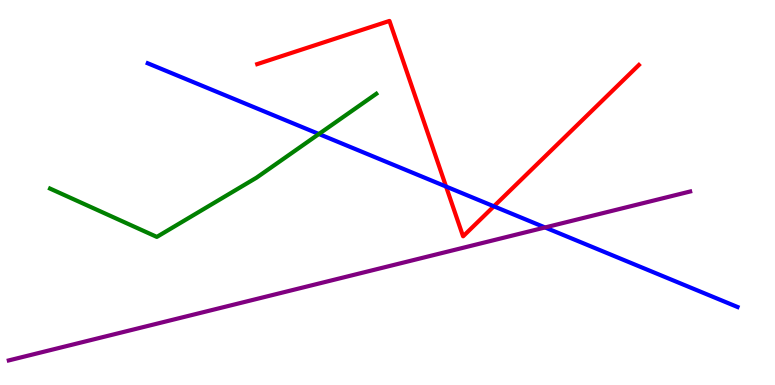[{'lines': ['blue', 'red'], 'intersections': [{'x': 5.76, 'y': 5.15}, {'x': 6.37, 'y': 4.64}]}, {'lines': ['green', 'red'], 'intersections': []}, {'lines': ['purple', 'red'], 'intersections': []}, {'lines': ['blue', 'green'], 'intersections': [{'x': 4.11, 'y': 6.52}]}, {'lines': ['blue', 'purple'], 'intersections': [{'x': 7.03, 'y': 4.09}]}, {'lines': ['green', 'purple'], 'intersections': []}]